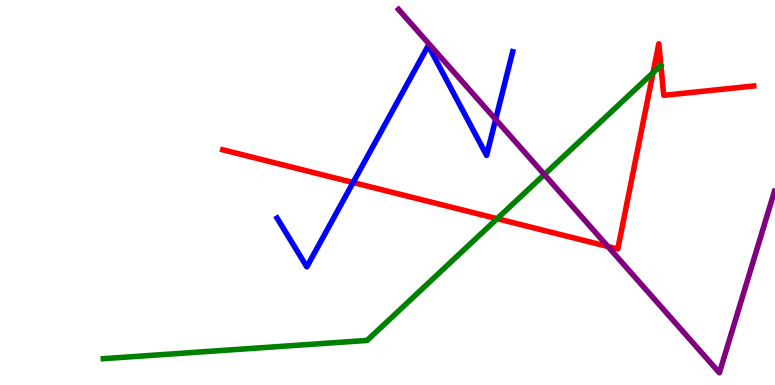[{'lines': ['blue', 'red'], 'intersections': [{'x': 4.56, 'y': 5.26}]}, {'lines': ['green', 'red'], 'intersections': [{'x': 6.41, 'y': 4.32}, {'x': 8.43, 'y': 8.11}]}, {'lines': ['purple', 'red'], 'intersections': [{'x': 7.84, 'y': 3.6}]}, {'lines': ['blue', 'green'], 'intersections': []}, {'lines': ['blue', 'purple'], 'intersections': [{'x': 6.4, 'y': 6.9}]}, {'lines': ['green', 'purple'], 'intersections': [{'x': 7.02, 'y': 5.47}]}]